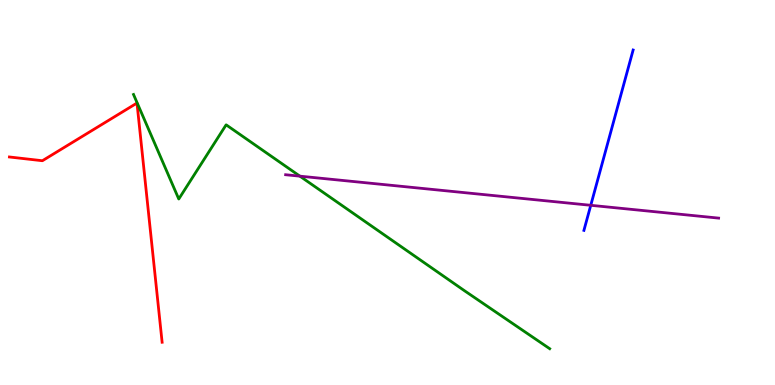[{'lines': ['blue', 'red'], 'intersections': []}, {'lines': ['green', 'red'], 'intersections': []}, {'lines': ['purple', 'red'], 'intersections': []}, {'lines': ['blue', 'green'], 'intersections': []}, {'lines': ['blue', 'purple'], 'intersections': [{'x': 7.62, 'y': 4.67}]}, {'lines': ['green', 'purple'], 'intersections': [{'x': 3.87, 'y': 5.42}]}]